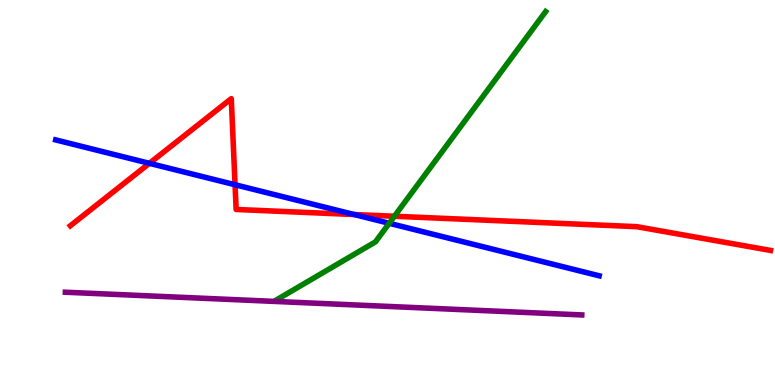[{'lines': ['blue', 'red'], 'intersections': [{'x': 1.93, 'y': 5.76}, {'x': 3.03, 'y': 5.2}, {'x': 4.57, 'y': 4.43}]}, {'lines': ['green', 'red'], 'intersections': [{'x': 5.09, 'y': 4.38}]}, {'lines': ['purple', 'red'], 'intersections': []}, {'lines': ['blue', 'green'], 'intersections': [{'x': 5.02, 'y': 4.2}]}, {'lines': ['blue', 'purple'], 'intersections': []}, {'lines': ['green', 'purple'], 'intersections': []}]